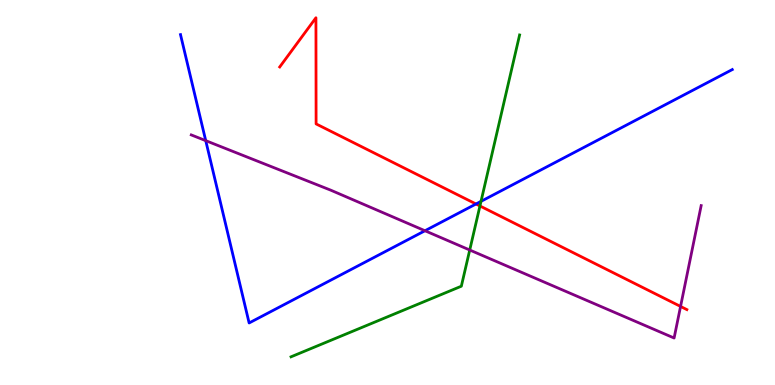[{'lines': ['blue', 'red'], 'intersections': [{'x': 6.14, 'y': 4.7}]}, {'lines': ['green', 'red'], 'intersections': [{'x': 6.19, 'y': 4.65}]}, {'lines': ['purple', 'red'], 'intersections': [{'x': 8.78, 'y': 2.04}]}, {'lines': ['blue', 'green'], 'intersections': [{'x': 6.21, 'y': 4.77}]}, {'lines': ['blue', 'purple'], 'intersections': [{'x': 2.65, 'y': 6.35}, {'x': 5.48, 'y': 4.01}]}, {'lines': ['green', 'purple'], 'intersections': [{'x': 6.06, 'y': 3.51}]}]